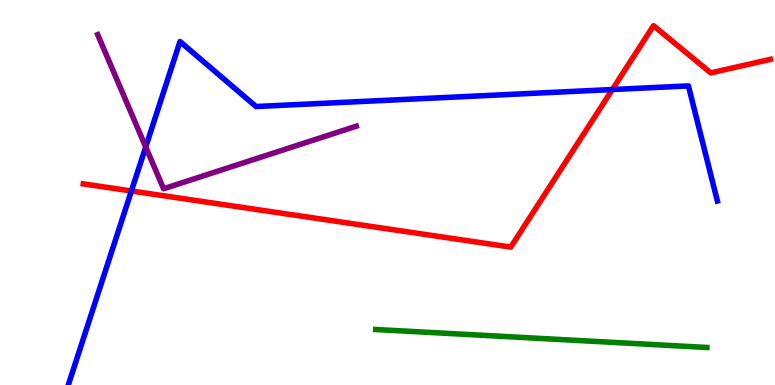[{'lines': ['blue', 'red'], 'intersections': [{'x': 1.7, 'y': 5.04}, {'x': 7.9, 'y': 7.67}]}, {'lines': ['green', 'red'], 'intersections': []}, {'lines': ['purple', 'red'], 'intersections': []}, {'lines': ['blue', 'green'], 'intersections': []}, {'lines': ['blue', 'purple'], 'intersections': [{'x': 1.88, 'y': 6.18}]}, {'lines': ['green', 'purple'], 'intersections': []}]